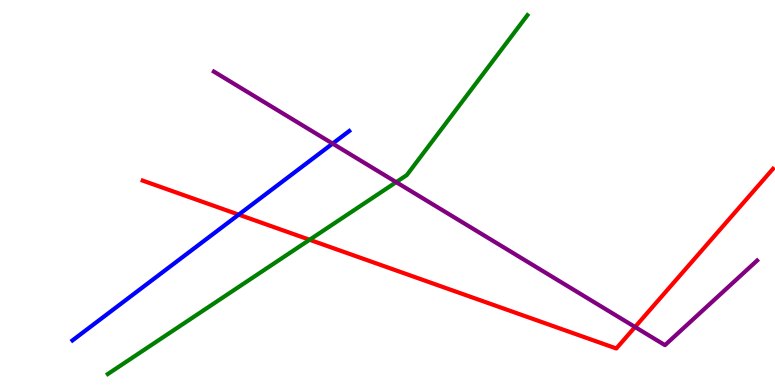[{'lines': ['blue', 'red'], 'intersections': [{'x': 3.08, 'y': 4.43}]}, {'lines': ['green', 'red'], 'intersections': [{'x': 3.99, 'y': 3.77}]}, {'lines': ['purple', 'red'], 'intersections': [{'x': 8.19, 'y': 1.51}]}, {'lines': ['blue', 'green'], 'intersections': []}, {'lines': ['blue', 'purple'], 'intersections': [{'x': 4.29, 'y': 6.27}]}, {'lines': ['green', 'purple'], 'intersections': [{'x': 5.11, 'y': 5.27}]}]